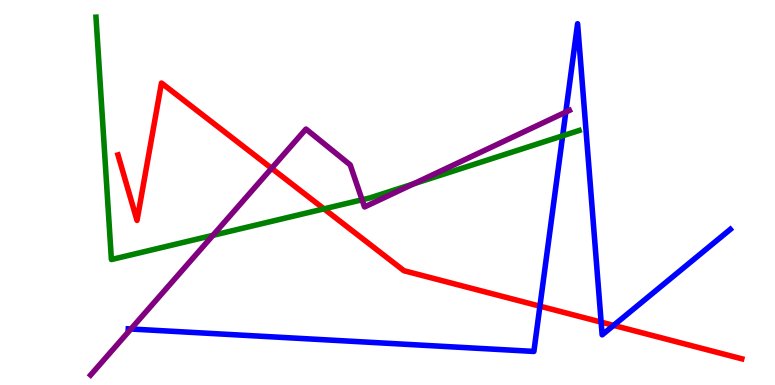[{'lines': ['blue', 'red'], 'intersections': [{'x': 6.97, 'y': 2.05}, {'x': 7.76, 'y': 1.63}, {'x': 7.92, 'y': 1.55}]}, {'lines': ['green', 'red'], 'intersections': [{'x': 4.18, 'y': 4.58}]}, {'lines': ['purple', 'red'], 'intersections': [{'x': 3.5, 'y': 5.63}]}, {'lines': ['blue', 'green'], 'intersections': [{'x': 7.26, 'y': 6.47}]}, {'lines': ['blue', 'purple'], 'intersections': [{'x': 1.69, 'y': 1.45}, {'x': 7.3, 'y': 7.09}]}, {'lines': ['green', 'purple'], 'intersections': [{'x': 2.75, 'y': 3.89}, {'x': 4.67, 'y': 4.81}, {'x': 5.33, 'y': 5.22}]}]